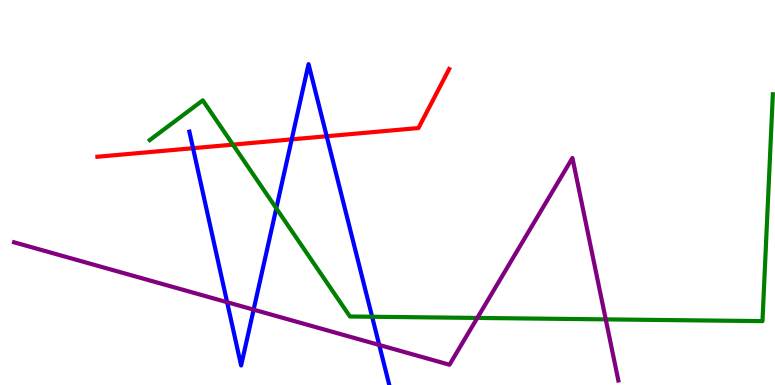[{'lines': ['blue', 'red'], 'intersections': [{'x': 2.49, 'y': 6.15}, {'x': 3.76, 'y': 6.38}, {'x': 4.22, 'y': 6.46}]}, {'lines': ['green', 'red'], 'intersections': [{'x': 3.01, 'y': 6.24}]}, {'lines': ['purple', 'red'], 'intersections': []}, {'lines': ['blue', 'green'], 'intersections': [{'x': 3.57, 'y': 4.59}, {'x': 4.8, 'y': 1.77}]}, {'lines': ['blue', 'purple'], 'intersections': [{'x': 2.93, 'y': 2.15}, {'x': 3.27, 'y': 1.96}, {'x': 4.89, 'y': 1.04}]}, {'lines': ['green', 'purple'], 'intersections': [{'x': 6.16, 'y': 1.74}, {'x': 7.82, 'y': 1.7}]}]